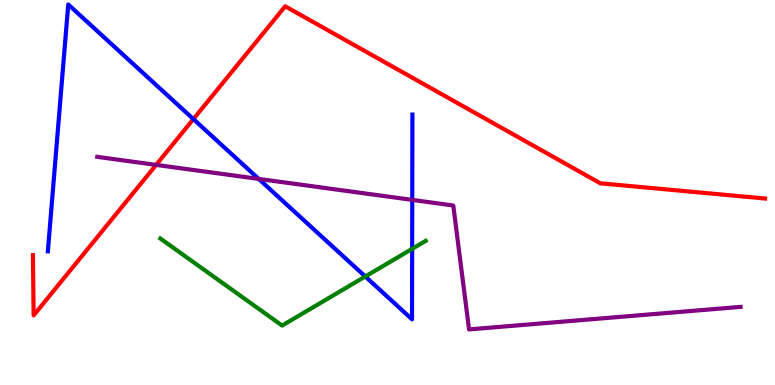[{'lines': ['blue', 'red'], 'intersections': [{'x': 2.5, 'y': 6.91}]}, {'lines': ['green', 'red'], 'intersections': []}, {'lines': ['purple', 'red'], 'intersections': [{'x': 2.01, 'y': 5.72}]}, {'lines': ['blue', 'green'], 'intersections': [{'x': 4.71, 'y': 2.82}, {'x': 5.32, 'y': 3.54}]}, {'lines': ['blue', 'purple'], 'intersections': [{'x': 3.34, 'y': 5.35}, {'x': 5.32, 'y': 4.81}]}, {'lines': ['green', 'purple'], 'intersections': []}]